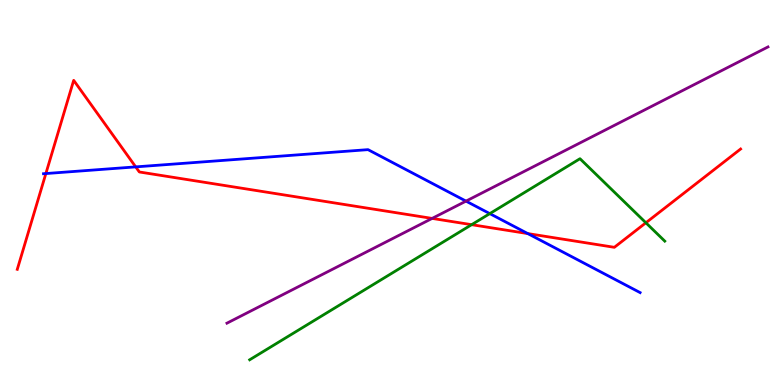[{'lines': ['blue', 'red'], 'intersections': [{'x': 0.592, 'y': 5.49}, {'x': 1.75, 'y': 5.67}, {'x': 6.81, 'y': 3.93}]}, {'lines': ['green', 'red'], 'intersections': [{'x': 6.09, 'y': 4.16}, {'x': 8.33, 'y': 4.21}]}, {'lines': ['purple', 'red'], 'intersections': [{'x': 5.58, 'y': 4.33}]}, {'lines': ['blue', 'green'], 'intersections': [{'x': 6.32, 'y': 4.45}]}, {'lines': ['blue', 'purple'], 'intersections': [{'x': 6.01, 'y': 4.78}]}, {'lines': ['green', 'purple'], 'intersections': []}]